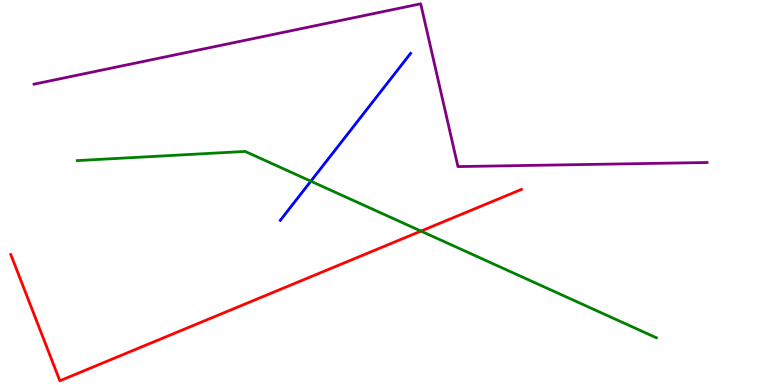[{'lines': ['blue', 'red'], 'intersections': []}, {'lines': ['green', 'red'], 'intersections': [{'x': 5.43, 'y': 4.0}]}, {'lines': ['purple', 'red'], 'intersections': []}, {'lines': ['blue', 'green'], 'intersections': [{'x': 4.01, 'y': 5.29}]}, {'lines': ['blue', 'purple'], 'intersections': []}, {'lines': ['green', 'purple'], 'intersections': []}]